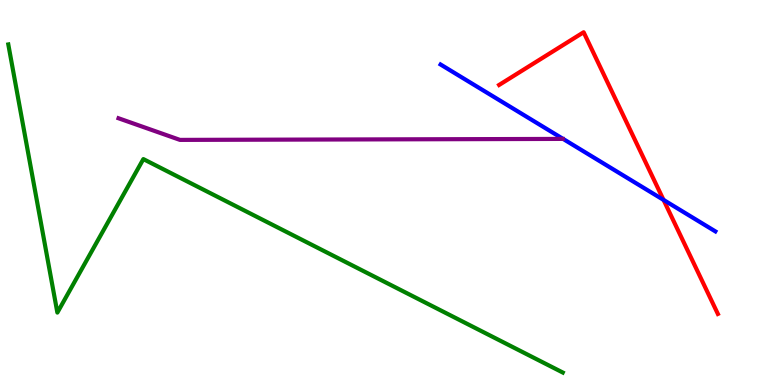[{'lines': ['blue', 'red'], 'intersections': [{'x': 8.56, 'y': 4.81}]}, {'lines': ['green', 'red'], 'intersections': []}, {'lines': ['purple', 'red'], 'intersections': []}, {'lines': ['blue', 'green'], 'intersections': []}, {'lines': ['blue', 'purple'], 'intersections': []}, {'lines': ['green', 'purple'], 'intersections': []}]